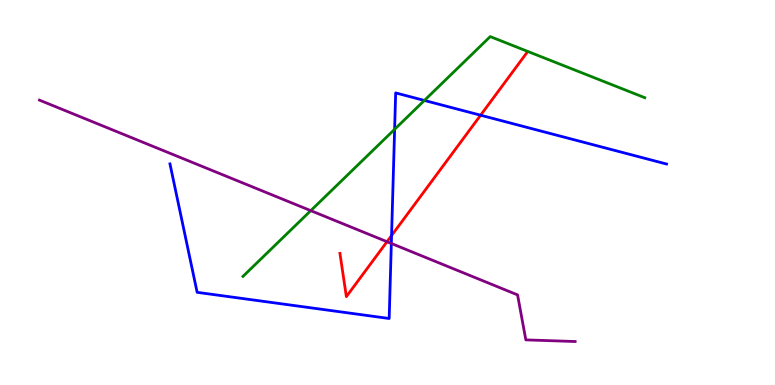[{'lines': ['blue', 'red'], 'intersections': [{'x': 5.05, 'y': 3.88}, {'x': 6.2, 'y': 7.01}]}, {'lines': ['green', 'red'], 'intersections': []}, {'lines': ['purple', 'red'], 'intersections': [{'x': 4.99, 'y': 3.72}]}, {'lines': ['blue', 'green'], 'intersections': [{'x': 5.09, 'y': 6.64}, {'x': 5.48, 'y': 7.39}]}, {'lines': ['blue', 'purple'], 'intersections': [{'x': 5.05, 'y': 3.68}]}, {'lines': ['green', 'purple'], 'intersections': [{'x': 4.01, 'y': 4.53}]}]